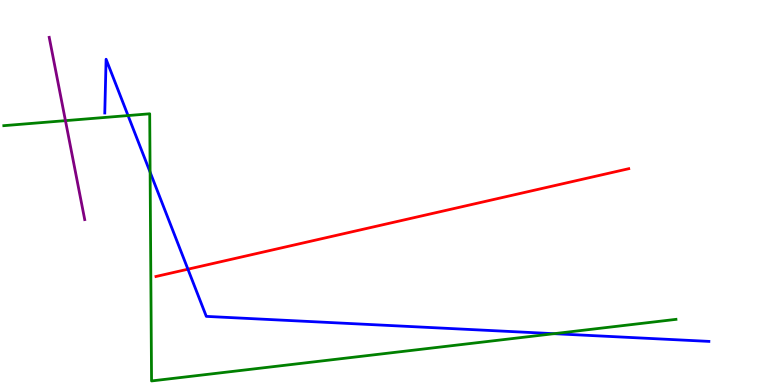[{'lines': ['blue', 'red'], 'intersections': [{'x': 2.42, 'y': 3.01}]}, {'lines': ['green', 'red'], 'intersections': []}, {'lines': ['purple', 'red'], 'intersections': []}, {'lines': ['blue', 'green'], 'intersections': [{'x': 1.65, 'y': 7.0}, {'x': 1.94, 'y': 5.53}, {'x': 7.15, 'y': 1.33}]}, {'lines': ['blue', 'purple'], 'intersections': []}, {'lines': ['green', 'purple'], 'intersections': [{'x': 0.844, 'y': 6.87}]}]